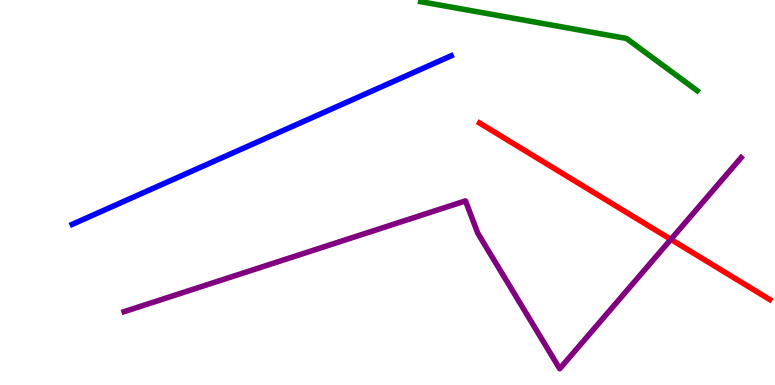[{'lines': ['blue', 'red'], 'intersections': []}, {'lines': ['green', 'red'], 'intersections': []}, {'lines': ['purple', 'red'], 'intersections': [{'x': 8.66, 'y': 3.78}]}, {'lines': ['blue', 'green'], 'intersections': []}, {'lines': ['blue', 'purple'], 'intersections': []}, {'lines': ['green', 'purple'], 'intersections': []}]